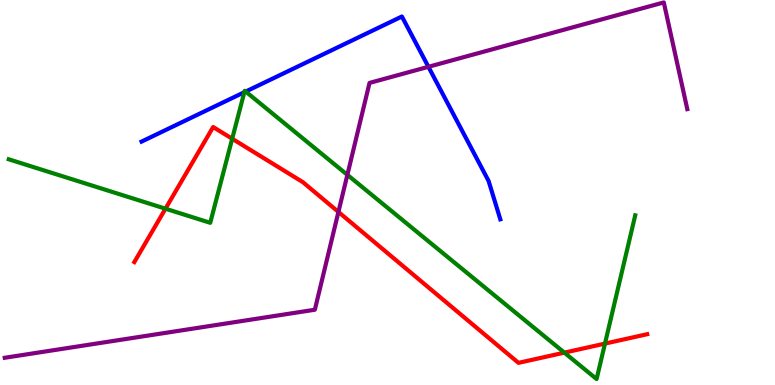[{'lines': ['blue', 'red'], 'intersections': []}, {'lines': ['green', 'red'], 'intersections': [{'x': 2.14, 'y': 4.58}, {'x': 3.0, 'y': 6.4}, {'x': 7.28, 'y': 0.841}, {'x': 7.81, 'y': 1.08}]}, {'lines': ['purple', 'red'], 'intersections': [{'x': 4.37, 'y': 4.49}]}, {'lines': ['blue', 'green'], 'intersections': [{'x': 3.15, 'y': 7.6}, {'x': 3.17, 'y': 7.62}]}, {'lines': ['blue', 'purple'], 'intersections': [{'x': 5.53, 'y': 8.26}]}, {'lines': ['green', 'purple'], 'intersections': [{'x': 4.48, 'y': 5.46}]}]